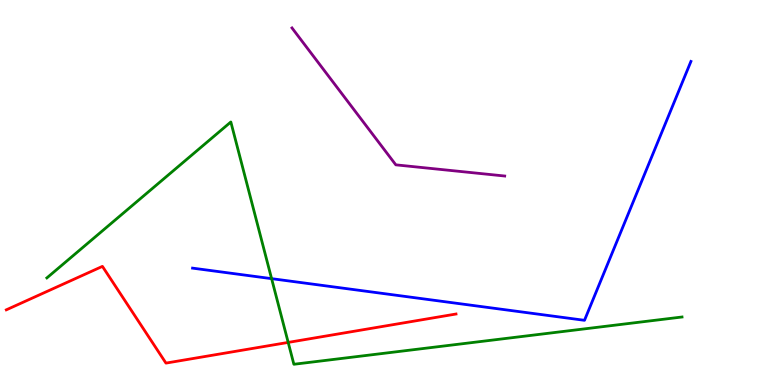[{'lines': ['blue', 'red'], 'intersections': []}, {'lines': ['green', 'red'], 'intersections': [{'x': 3.72, 'y': 1.11}]}, {'lines': ['purple', 'red'], 'intersections': []}, {'lines': ['blue', 'green'], 'intersections': [{'x': 3.5, 'y': 2.76}]}, {'lines': ['blue', 'purple'], 'intersections': []}, {'lines': ['green', 'purple'], 'intersections': []}]